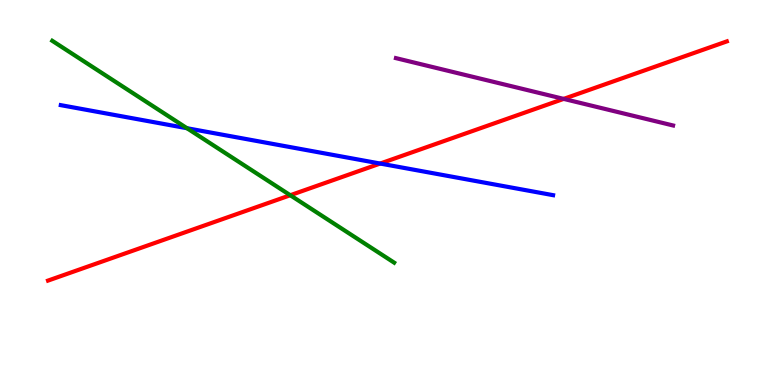[{'lines': ['blue', 'red'], 'intersections': [{'x': 4.91, 'y': 5.75}]}, {'lines': ['green', 'red'], 'intersections': [{'x': 3.75, 'y': 4.93}]}, {'lines': ['purple', 'red'], 'intersections': [{'x': 7.27, 'y': 7.43}]}, {'lines': ['blue', 'green'], 'intersections': [{'x': 2.41, 'y': 6.67}]}, {'lines': ['blue', 'purple'], 'intersections': []}, {'lines': ['green', 'purple'], 'intersections': []}]